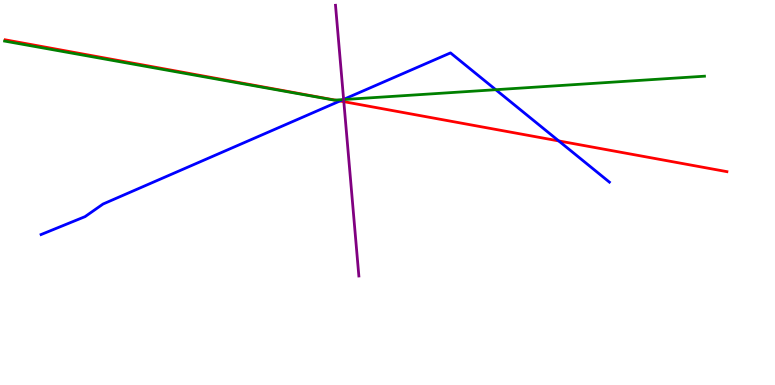[{'lines': ['blue', 'red'], 'intersections': [{'x': 4.39, 'y': 7.38}, {'x': 7.21, 'y': 6.34}]}, {'lines': ['green', 'red'], 'intersections': [{'x': 4.33, 'y': 7.4}]}, {'lines': ['purple', 'red'], 'intersections': [{'x': 4.44, 'y': 7.36}]}, {'lines': ['blue', 'green'], 'intersections': [{'x': 4.43, 'y': 7.41}, {'x': 6.4, 'y': 7.67}]}, {'lines': ['blue', 'purple'], 'intersections': [{'x': 4.43, 'y': 7.42}]}, {'lines': ['green', 'purple'], 'intersections': [{'x': 4.43, 'y': 7.41}]}]